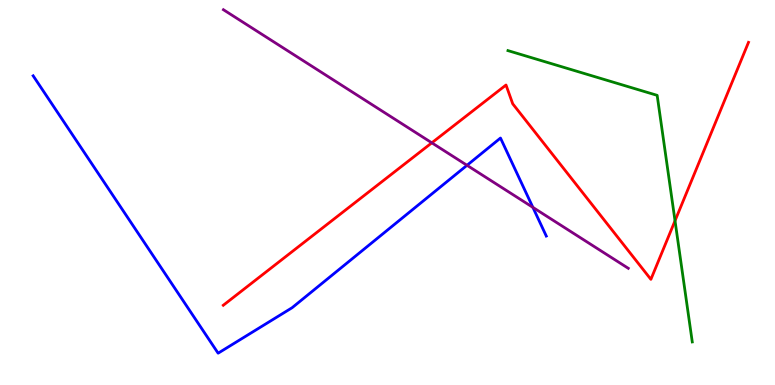[{'lines': ['blue', 'red'], 'intersections': []}, {'lines': ['green', 'red'], 'intersections': [{'x': 8.71, 'y': 4.27}]}, {'lines': ['purple', 'red'], 'intersections': [{'x': 5.57, 'y': 6.29}]}, {'lines': ['blue', 'green'], 'intersections': []}, {'lines': ['blue', 'purple'], 'intersections': [{'x': 6.03, 'y': 5.71}, {'x': 6.88, 'y': 4.61}]}, {'lines': ['green', 'purple'], 'intersections': []}]